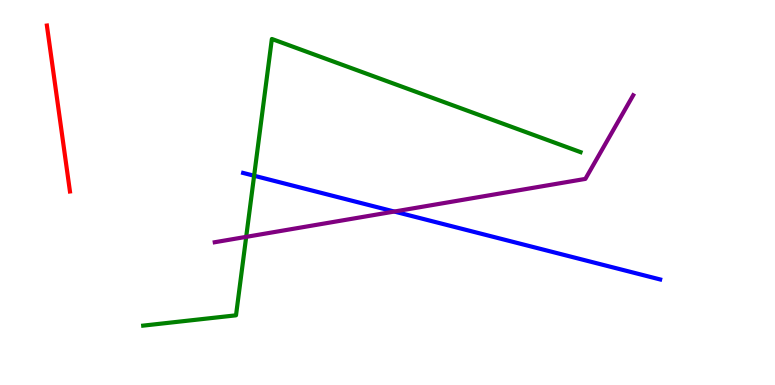[{'lines': ['blue', 'red'], 'intersections': []}, {'lines': ['green', 'red'], 'intersections': []}, {'lines': ['purple', 'red'], 'intersections': []}, {'lines': ['blue', 'green'], 'intersections': [{'x': 3.28, 'y': 5.44}]}, {'lines': ['blue', 'purple'], 'intersections': [{'x': 5.09, 'y': 4.51}]}, {'lines': ['green', 'purple'], 'intersections': [{'x': 3.18, 'y': 3.85}]}]